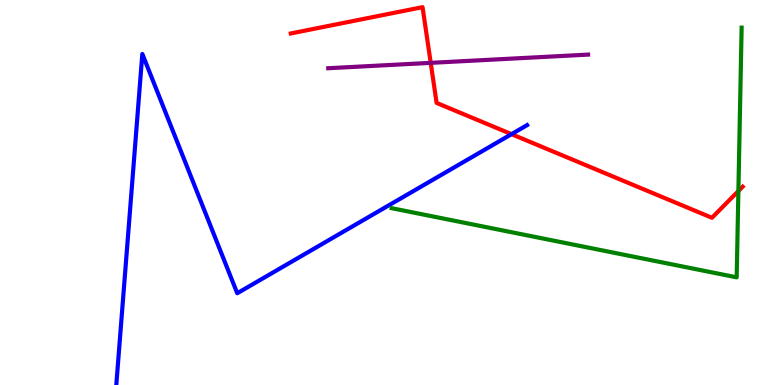[{'lines': ['blue', 'red'], 'intersections': [{'x': 6.6, 'y': 6.52}]}, {'lines': ['green', 'red'], 'intersections': [{'x': 9.53, 'y': 5.04}]}, {'lines': ['purple', 'red'], 'intersections': [{'x': 5.56, 'y': 8.37}]}, {'lines': ['blue', 'green'], 'intersections': []}, {'lines': ['blue', 'purple'], 'intersections': []}, {'lines': ['green', 'purple'], 'intersections': []}]